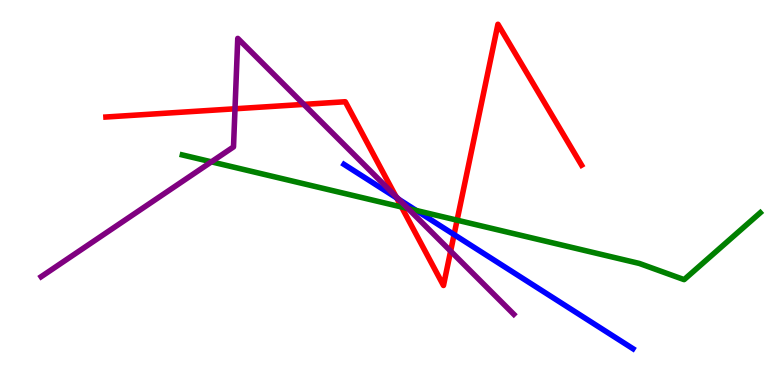[{'lines': ['blue', 'red'], 'intersections': [{'x': 5.12, 'y': 4.86}, {'x': 5.86, 'y': 3.91}]}, {'lines': ['green', 'red'], 'intersections': [{'x': 5.18, 'y': 4.62}, {'x': 5.9, 'y': 4.28}]}, {'lines': ['purple', 'red'], 'intersections': [{'x': 3.03, 'y': 7.17}, {'x': 3.92, 'y': 7.29}, {'x': 5.11, 'y': 4.9}, {'x': 5.81, 'y': 3.48}]}, {'lines': ['blue', 'green'], 'intersections': [{'x': 5.37, 'y': 4.53}]}, {'lines': ['blue', 'purple'], 'intersections': [{'x': 5.15, 'y': 4.82}]}, {'lines': ['green', 'purple'], 'intersections': [{'x': 2.73, 'y': 5.8}, {'x': 5.26, 'y': 4.58}]}]